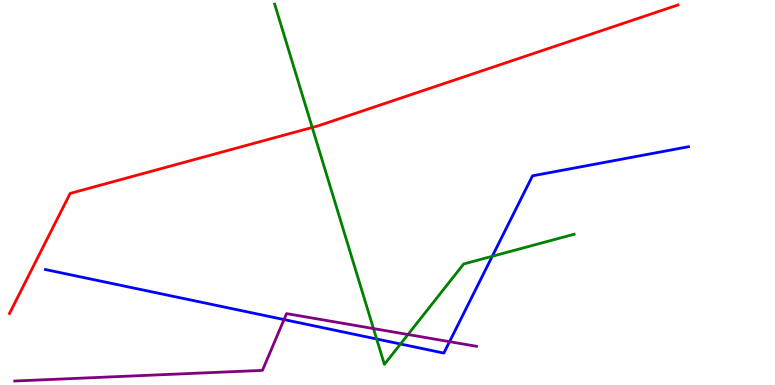[{'lines': ['blue', 'red'], 'intersections': []}, {'lines': ['green', 'red'], 'intersections': [{'x': 4.03, 'y': 6.69}]}, {'lines': ['purple', 'red'], 'intersections': []}, {'lines': ['blue', 'green'], 'intersections': [{'x': 4.86, 'y': 1.19}, {'x': 5.17, 'y': 1.07}, {'x': 6.35, 'y': 3.34}]}, {'lines': ['blue', 'purple'], 'intersections': [{'x': 3.66, 'y': 1.7}, {'x': 5.8, 'y': 1.13}]}, {'lines': ['green', 'purple'], 'intersections': [{'x': 4.82, 'y': 1.47}, {'x': 5.26, 'y': 1.31}]}]